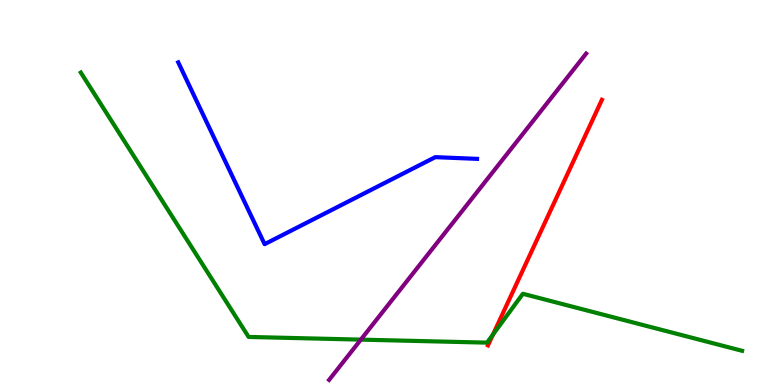[{'lines': ['blue', 'red'], 'intersections': []}, {'lines': ['green', 'red'], 'intersections': [{'x': 6.36, 'y': 1.31}]}, {'lines': ['purple', 'red'], 'intersections': []}, {'lines': ['blue', 'green'], 'intersections': []}, {'lines': ['blue', 'purple'], 'intersections': []}, {'lines': ['green', 'purple'], 'intersections': [{'x': 4.66, 'y': 1.18}]}]